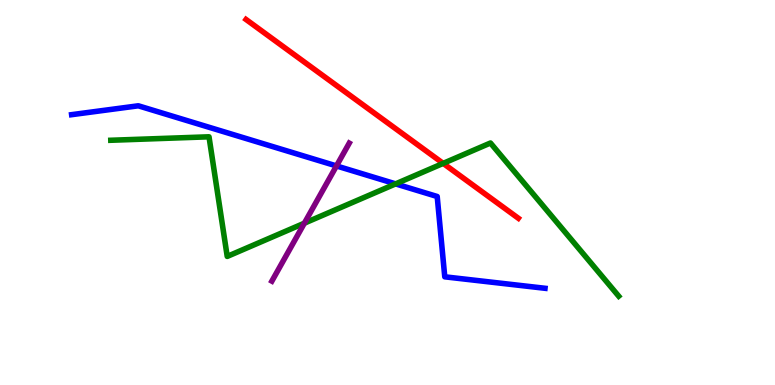[{'lines': ['blue', 'red'], 'intersections': []}, {'lines': ['green', 'red'], 'intersections': [{'x': 5.72, 'y': 5.76}]}, {'lines': ['purple', 'red'], 'intersections': []}, {'lines': ['blue', 'green'], 'intersections': [{'x': 5.1, 'y': 5.22}]}, {'lines': ['blue', 'purple'], 'intersections': [{'x': 4.34, 'y': 5.69}]}, {'lines': ['green', 'purple'], 'intersections': [{'x': 3.93, 'y': 4.2}]}]